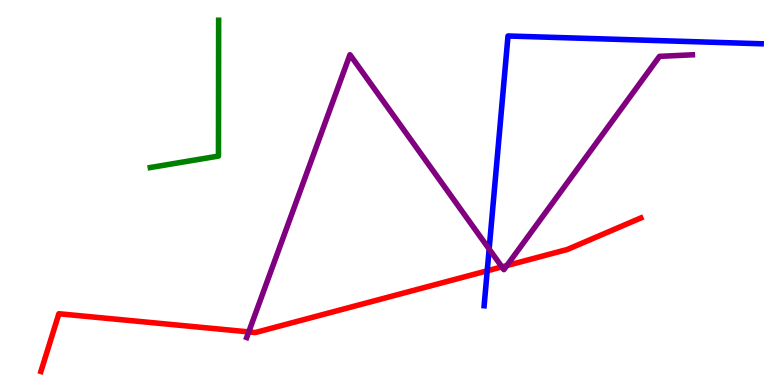[{'lines': ['blue', 'red'], 'intersections': [{'x': 6.29, 'y': 2.97}]}, {'lines': ['green', 'red'], 'intersections': []}, {'lines': ['purple', 'red'], 'intersections': [{'x': 3.21, 'y': 1.38}, {'x': 6.48, 'y': 3.07}, {'x': 6.54, 'y': 3.1}]}, {'lines': ['blue', 'green'], 'intersections': []}, {'lines': ['blue', 'purple'], 'intersections': [{'x': 6.31, 'y': 3.53}]}, {'lines': ['green', 'purple'], 'intersections': []}]